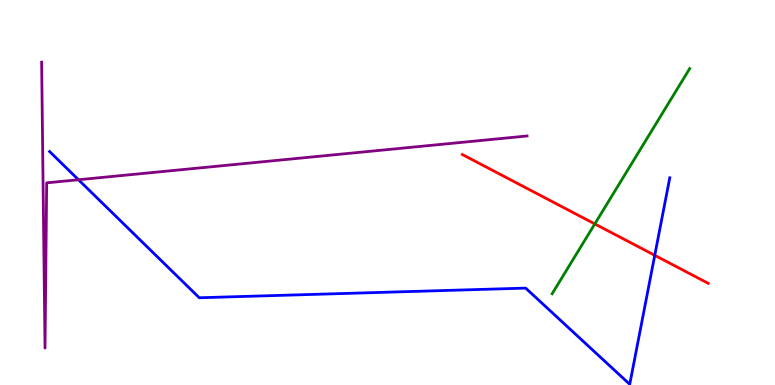[{'lines': ['blue', 'red'], 'intersections': [{'x': 8.45, 'y': 3.37}]}, {'lines': ['green', 'red'], 'intersections': [{'x': 7.67, 'y': 4.18}]}, {'lines': ['purple', 'red'], 'intersections': []}, {'lines': ['blue', 'green'], 'intersections': []}, {'lines': ['blue', 'purple'], 'intersections': [{'x': 1.01, 'y': 5.33}]}, {'lines': ['green', 'purple'], 'intersections': []}]